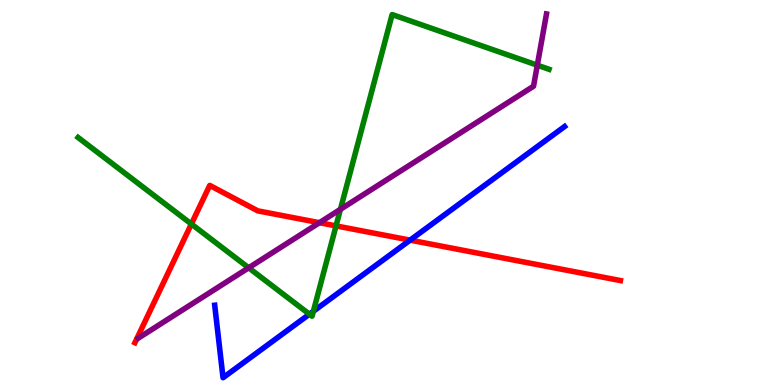[{'lines': ['blue', 'red'], 'intersections': [{'x': 5.29, 'y': 3.76}]}, {'lines': ['green', 'red'], 'intersections': [{'x': 2.47, 'y': 4.18}, {'x': 4.34, 'y': 4.13}]}, {'lines': ['purple', 'red'], 'intersections': [{'x': 4.12, 'y': 4.22}]}, {'lines': ['blue', 'green'], 'intersections': [{'x': 3.99, 'y': 1.84}, {'x': 4.04, 'y': 1.91}]}, {'lines': ['blue', 'purple'], 'intersections': []}, {'lines': ['green', 'purple'], 'intersections': [{'x': 3.21, 'y': 3.04}, {'x': 4.39, 'y': 4.56}, {'x': 6.93, 'y': 8.31}]}]